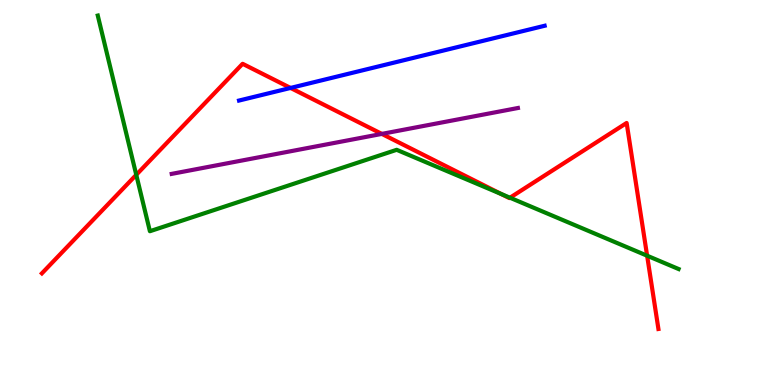[{'lines': ['blue', 'red'], 'intersections': [{'x': 3.75, 'y': 7.72}]}, {'lines': ['green', 'red'], 'intersections': [{'x': 1.76, 'y': 5.46}, {'x': 6.47, 'y': 4.96}, {'x': 6.58, 'y': 4.86}, {'x': 8.35, 'y': 3.36}]}, {'lines': ['purple', 'red'], 'intersections': [{'x': 4.93, 'y': 6.52}]}, {'lines': ['blue', 'green'], 'intersections': []}, {'lines': ['blue', 'purple'], 'intersections': []}, {'lines': ['green', 'purple'], 'intersections': []}]